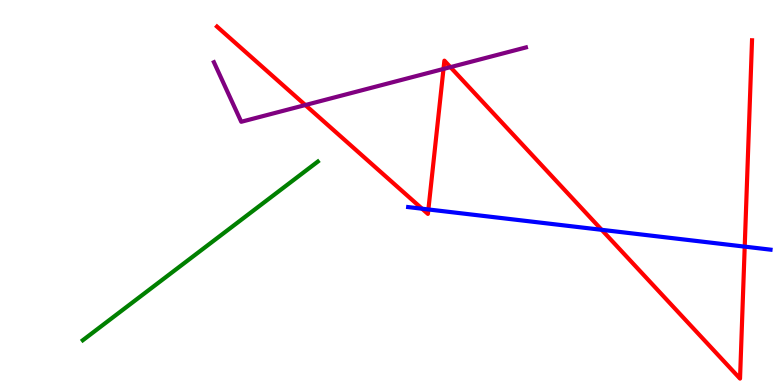[{'lines': ['blue', 'red'], 'intersections': [{'x': 5.45, 'y': 4.58}, {'x': 5.53, 'y': 4.56}, {'x': 7.76, 'y': 4.03}, {'x': 9.61, 'y': 3.59}]}, {'lines': ['green', 'red'], 'intersections': []}, {'lines': ['purple', 'red'], 'intersections': [{'x': 3.94, 'y': 7.27}, {'x': 5.72, 'y': 8.21}, {'x': 5.81, 'y': 8.26}]}, {'lines': ['blue', 'green'], 'intersections': []}, {'lines': ['blue', 'purple'], 'intersections': []}, {'lines': ['green', 'purple'], 'intersections': []}]